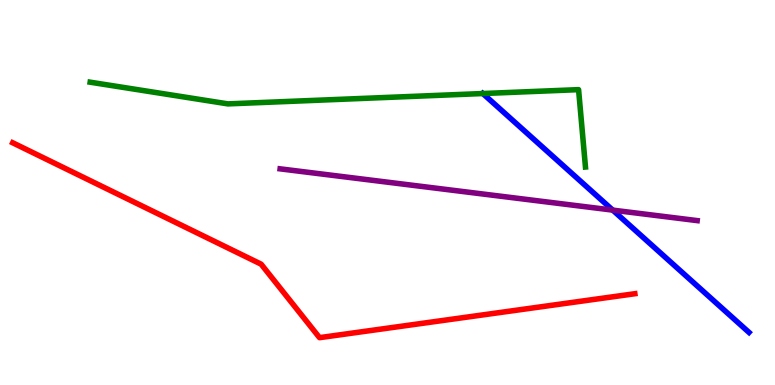[{'lines': ['blue', 'red'], 'intersections': []}, {'lines': ['green', 'red'], 'intersections': []}, {'lines': ['purple', 'red'], 'intersections': []}, {'lines': ['blue', 'green'], 'intersections': [{'x': 6.23, 'y': 7.57}]}, {'lines': ['blue', 'purple'], 'intersections': [{'x': 7.91, 'y': 4.54}]}, {'lines': ['green', 'purple'], 'intersections': []}]